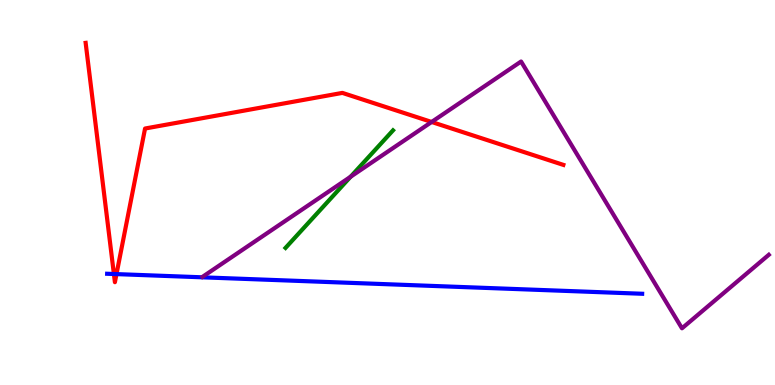[{'lines': ['blue', 'red'], 'intersections': [{'x': 1.47, 'y': 2.88}, {'x': 1.5, 'y': 2.88}]}, {'lines': ['green', 'red'], 'intersections': []}, {'lines': ['purple', 'red'], 'intersections': [{'x': 5.57, 'y': 6.83}]}, {'lines': ['blue', 'green'], 'intersections': []}, {'lines': ['blue', 'purple'], 'intersections': []}, {'lines': ['green', 'purple'], 'intersections': [{'x': 4.52, 'y': 5.41}]}]